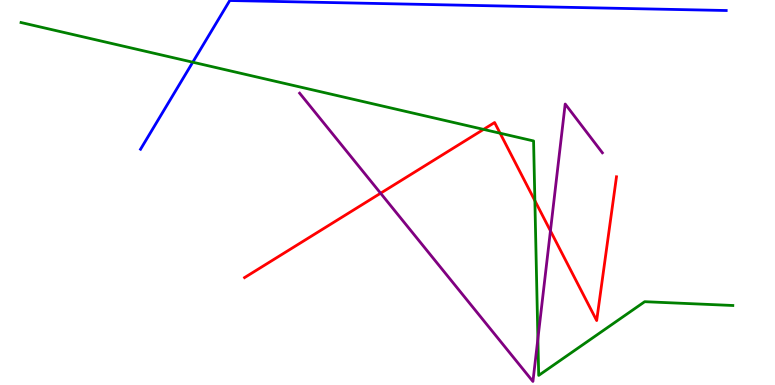[{'lines': ['blue', 'red'], 'intersections': []}, {'lines': ['green', 'red'], 'intersections': [{'x': 6.24, 'y': 6.64}, {'x': 6.45, 'y': 6.54}, {'x': 6.9, 'y': 4.79}]}, {'lines': ['purple', 'red'], 'intersections': [{'x': 4.91, 'y': 4.98}, {'x': 7.1, 'y': 4.0}]}, {'lines': ['blue', 'green'], 'intersections': [{'x': 2.49, 'y': 8.38}]}, {'lines': ['blue', 'purple'], 'intersections': []}, {'lines': ['green', 'purple'], 'intersections': [{'x': 6.94, 'y': 1.2}]}]